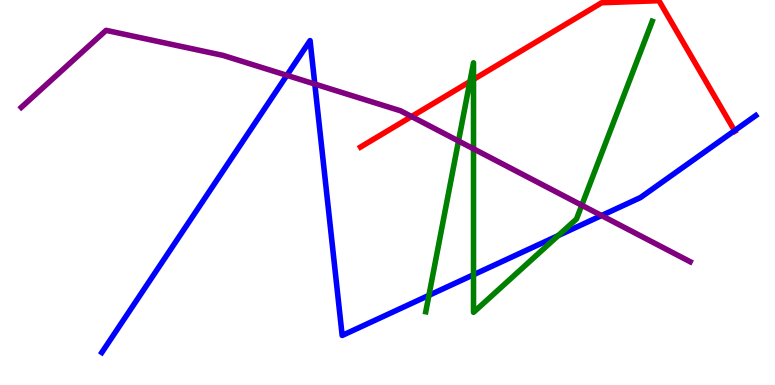[{'lines': ['blue', 'red'], 'intersections': [{'x': 9.48, 'y': 6.61}]}, {'lines': ['green', 'red'], 'intersections': [{'x': 6.06, 'y': 7.88}, {'x': 6.11, 'y': 7.94}]}, {'lines': ['purple', 'red'], 'intersections': [{'x': 5.31, 'y': 6.97}]}, {'lines': ['blue', 'green'], 'intersections': [{'x': 5.53, 'y': 2.33}, {'x': 6.11, 'y': 2.86}, {'x': 7.2, 'y': 3.88}]}, {'lines': ['blue', 'purple'], 'intersections': [{'x': 3.7, 'y': 8.04}, {'x': 4.06, 'y': 7.82}, {'x': 7.76, 'y': 4.4}]}, {'lines': ['green', 'purple'], 'intersections': [{'x': 5.92, 'y': 6.34}, {'x': 6.11, 'y': 6.13}, {'x': 7.51, 'y': 4.67}]}]